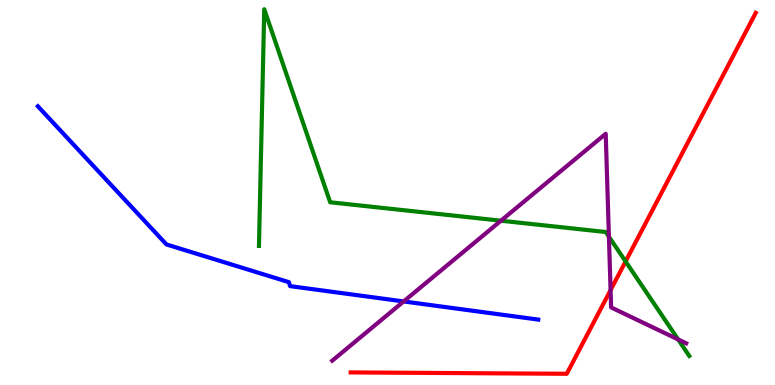[{'lines': ['blue', 'red'], 'intersections': []}, {'lines': ['green', 'red'], 'intersections': [{'x': 8.07, 'y': 3.21}]}, {'lines': ['purple', 'red'], 'intersections': [{'x': 7.88, 'y': 2.46}]}, {'lines': ['blue', 'green'], 'intersections': []}, {'lines': ['blue', 'purple'], 'intersections': [{'x': 5.21, 'y': 2.17}]}, {'lines': ['green', 'purple'], 'intersections': [{'x': 6.46, 'y': 4.27}, {'x': 7.86, 'y': 3.85}, {'x': 8.75, 'y': 1.18}]}]